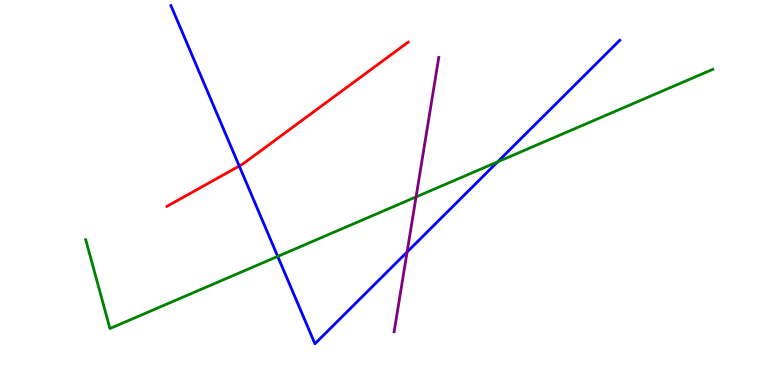[{'lines': ['blue', 'red'], 'intersections': [{'x': 3.09, 'y': 5.69}]}, {'lines': ['green', 'red'], 'intersections': []}, {'lines': ['purple', 'red'], 'intersections': []}, {'lines': ['blue', 'green'], 'intersections': [{'x': 3.58, 'y': 3.34}, {'x': 6.42, 'y': 5.8}]}, {'lines': ['blue', 'purple'], 'intersections': [{'x': 5.25, 'y': 3.45}]}, {'lines': ['green', 'purple'], 'intersections': [{'x': 5.37, 'y': 4.89}]}]